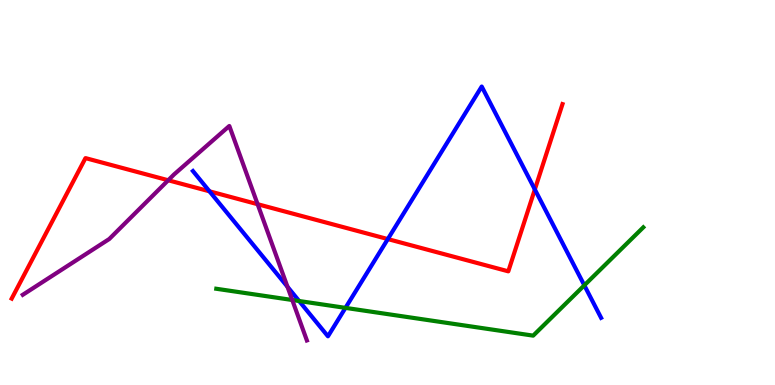[{'lines': ['blue', 'red'], 'intersections': [{'x': 2.7, 'y': 5.03}, {'x': 5.0, 'y': 3.79}, {'x': 6.9, 'y': 5.08}]}, {'lines': ['green', 'red'], 'intersections': []}, {'lines': ['purple', 'red'], 'intersections': [{'x': 2.17, 'y': 5.32}, {'x': 3.32, 'y': 4.7}]}, {'lines': ['blue', 'green'], 'intersections': [{'x': 3.86, 'y': 2.18}, {'x': 4.46, 'y': 2.0}, {'x': 7.54, 'y': 2.59}]}, {'lines': ['blue', 'purple'], 'intersections': [{'x': 3.71, 'y': 2.55}]}, {'lines': ['green', 'purple'], 'intersections': [{'x': 3.77, 'y': 2.21}]}]